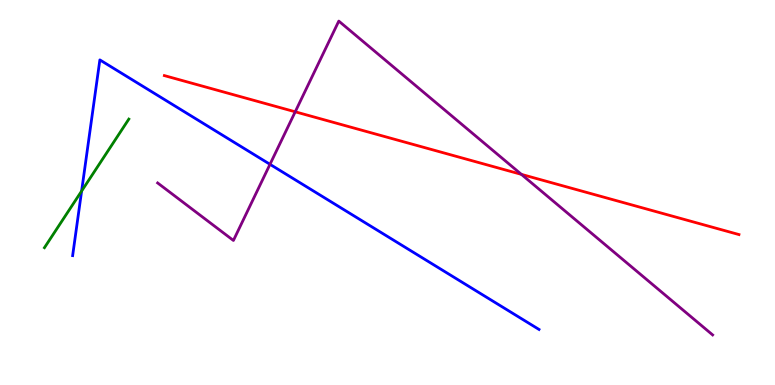[{'lines': ['blue', 'red'], 'intersections': []}, {'lines': ['green', 'red'], 'intersections': []}, {'lines': ['purple', 'red'], 'intersections': [{'x': 3.81, 'y': 7.1}, {'x': 6.73, 'y': 5.47}]}, {'lines': ['blue', 'green'], 'intersections': [{'x': 1.05, 'y': 5.04}]}, {'lines': ['blue', 'purple'], 'intersections': [{'x': 3.48, 'y': 5.73}]}, {'lines': ['green', 'purple'], 'intersections': []}]